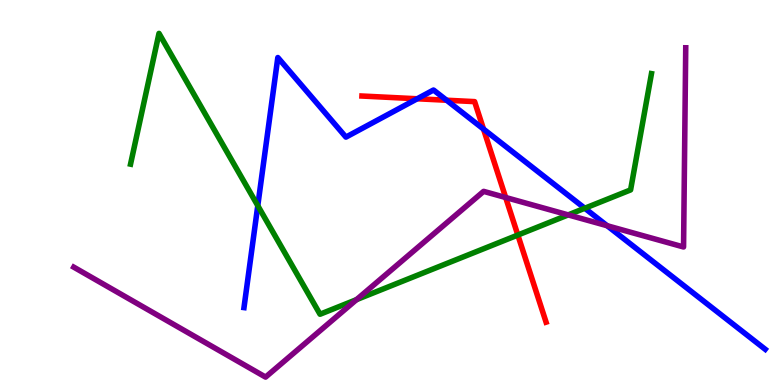[{'lines': ['blue', 'red'], 'intersections': [{'x': 5.38, 'y': 7.43}, {'x': 5.76, 'y': 7.4}, {'x': 6.24, 'y': 6.65}]}, {'lines': ['green', 'red'], 'intersections': [{'x': 6.68, 'y': 3.89}]}, {'lines': ['purple', 'red'], 'intersections': [{'x': 6.52, 'y': 4.87}]}, {'lines': ['blue', 'green'], 'intersections': [{'x': 3.33, 'y': 4.66}, {'x': 7.55, 'y': 4.59}]}, {'lines': ['blue', 'purple'], 'intersections': [{'x': 7.83, 'y': 4.14}]}, {'lines': ['green', 'purple'], 'intersections': [{'x': 4.6, 'y': 2.22}, {'x': 7.33, 'y': 4.42}]}]